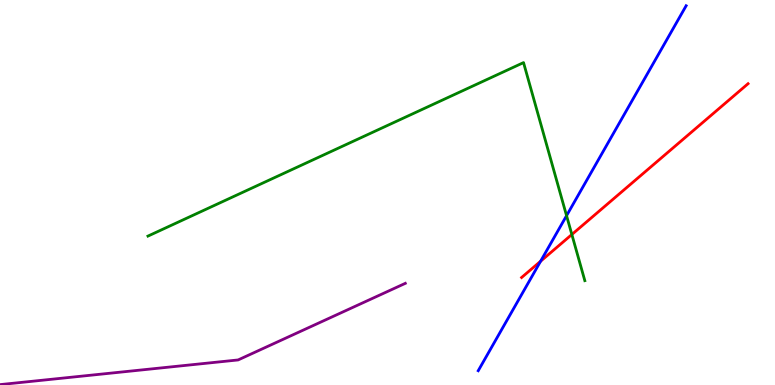[{'lines': ['blue', 'red'], 'intersections': [{'x': 6.98, 'y': 3.21}]}, {'lines': ['green', 'red'], 'intersections': [{'x': 7.38, 'y': 3.91}]}, {'lines': ['purple', 'red'], 'intersections': []}, {'lines': ['blue', 'green'], 'intersections': [{'x': 7.31, 'y': 4.4}]}, {'lines': ['blue', 'purple'], 'intersections': []}, {'lines': ['green', 'purple'], 'intersections': []}]